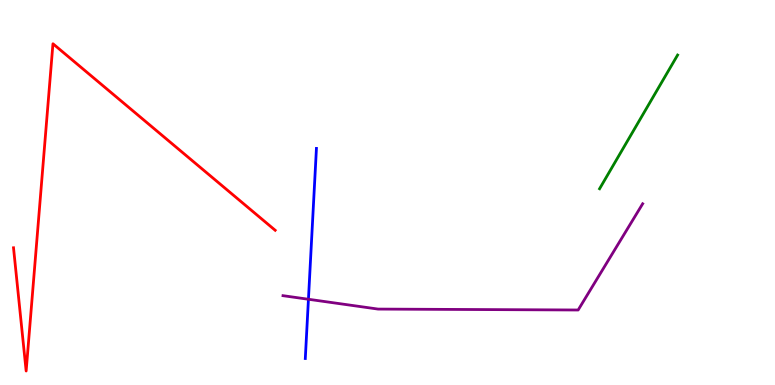[{'lines': ['blue', 'red'], 'intersections': []}, {'lines': ['green', 'red'], 'intersections': []}, {'lines': ['purple', 'red'], 'intersections': []}, {'lines': ['blue', 'green'], 'intersections': []}, {'lines': ['blue', 'purple'], 'intersections': [{'x': 3.98, 'y': 2.23}]}, {'lines': ['green', 'purple'], 'intersections': []}]